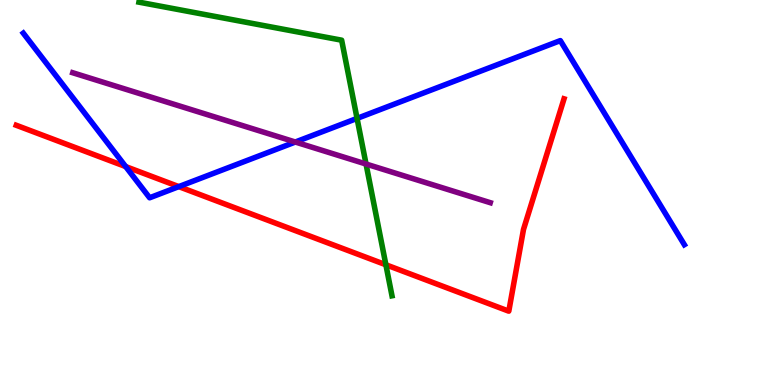[{'lines': ['blue', 'red'], 'intersections': [{'x': 1.62, 'y': 5.67}, {'x': 2.31, 'y': 5.15}]}, {'lines': ['green', 'red'], 'intersections': [{'x': 4.98, 'y': 3.12}]}, {'lines': ['purple', 'red'], 'intersections': []}, {'lines': ['blue', 'green'], 'intersections': [{'x': 4.61, 'y': 6.92}]}, {'lines': ['blue', 'purple'], 'intersections': [{'x': 3.81, 'y': 6.31}]}, {'lines': ['green', 'purple'], 'intersections': [{'x': 4.72, 'y': 5.74}]}]